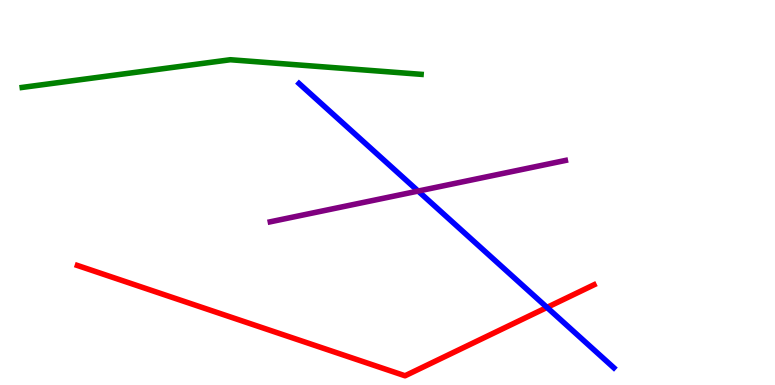[{'lines': ['blue', 'red'], 'intersections': [{'x': 7.06, 'y': 2.02}]}, {'lines': ['green', 'red'], 'intersections': []}, {'lines': ['purple', 'red'], 'intersections': []}, {'lines': ['blue', 'green'], 'intersections': []}, {'lines': ['blue', 'purple'], 'intersections': [{'x': 5.4, 'y': 5.04}]}, {'lines': ['green', 'purple'], 'intersections': []}]